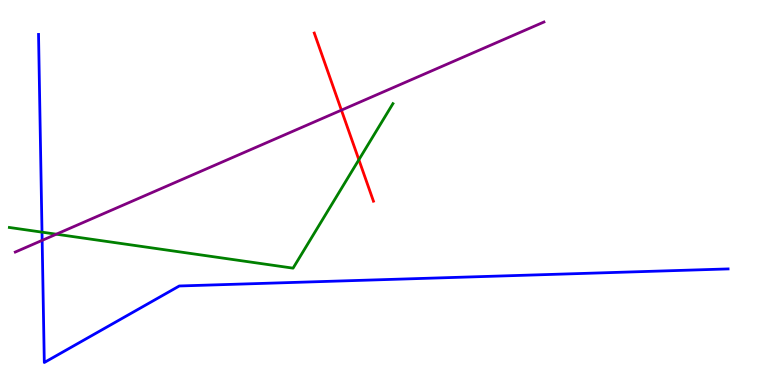[{'lines': ['blue', 'red'], 'intersections': []}, {'lines': ['green', 'red'], 'intersections': [{'x': 4.63, 'y': 5.85}]}, {'lines': ['purple', 'red'], 'intersections': [{'x': 4.41, 'y': 7.14}]}, {'lines': ['blue', 'green'], 'intersections': [{'x': 0.542, 'y': 3.97}]}, {'lines': ['blue', 'purple'], 'intersections': [{'x': 0.544, 'y': 3.76}]}, {'lines': ['green', 'purple'], 'intersections': [{'x': 0.727, 'y': 3.92}]}]